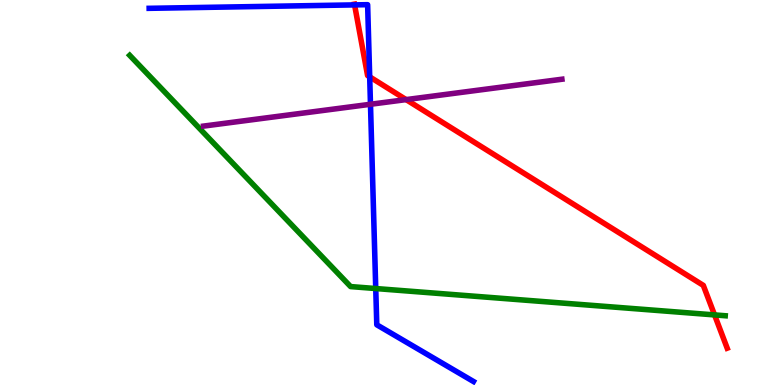[{'lines': ['blue', 'red'], 'intersections': [{'x': 4.58, 'y': 9.87}, {'x': 4.77, 'y': 8.0}]}, {'lines': ['green', 'red'], 'intersections': [{'x': 9.22, 'y': 1.82}]}, {'lines': ['purple', 'red'], 'intersections': [{'x': 5.24, 'y': 7.41}]}, {'lines': ['blue', 'green'], 'intersections': [{'x': 4.85, 'y': 2.51}]}, {'lines': ['blue', 'purple'], 'intersections': [{'x': 4.78, 'y': 7.29}]}, {'lines': ['green', 'purple'], 'intersections': []}]